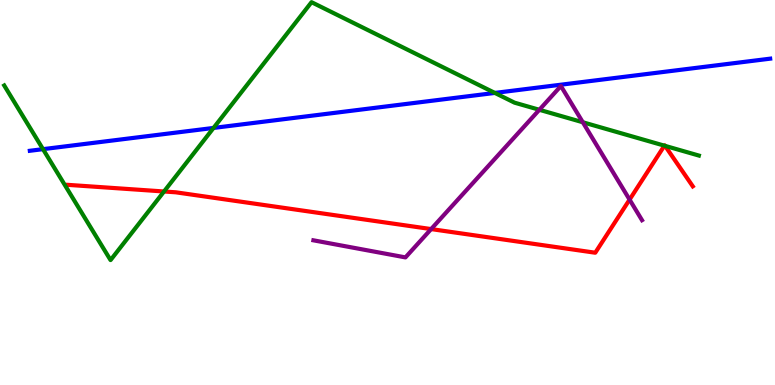[{'lines': ['blue', 'red'], 'intersections': []}, {'lines': ['green', 'red'], 'intersections': [{'x': 2.12, 'y': 5.03}, {'x': 8.57, 'y': 6.22}, {'x': 8.58, 'y': 6.21}]}, {'lines': ['purple', 'red'], 'intersections': [{'x': 5.56, 'y': 4.05}, {'x': 8.12, 'y': 4.82}]}, {'lines': ['blue', 'green'], 'intersections': [{'x': 0.555, 'y': 6.13}, {'x': 2.76, 'y': 6.68}, {'x': 6.39, 'y': 7.59}]}, {'lines': ['blue', 'purple'], 'intersections': []}, {'lines': ['green', 'purple'], 'intersections': [{'x': 6.96, 'y': 7.15}, {'x': 7.52, 'y': 6.82}]}]